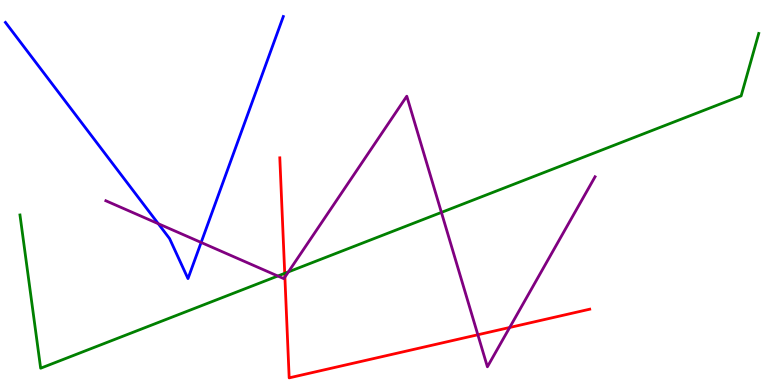[{'lines': ['blue', 'red'], 'intersections': []}, {'lines': ['green', 'red'], 'intersections': [{'x': 3.67, 'y': 2.9}]}, {'lines': ['purple', 'red'], 'intersections': [{'x': 3.68, 'y': 2.8}, {'x': 6.17, 'y': 1.31}, {'x': 6.58, 'y': 1.49}]}, {'lines': ['blue', 'green'], 'intersections': []}, {'lines': ['blue', 'purple'], 'intersections': [{'x': 2.04, 'y': 4.19}, {'x': 2.6, 'y': 3.7}]}, {'lines': ['green', 'purple'], 'intersections': [{'x': 3.58, 'y': 2.83}, {'x': 3.72, 'y': 2.94}, {'x': 5.7, 'y': 4.48}]}]